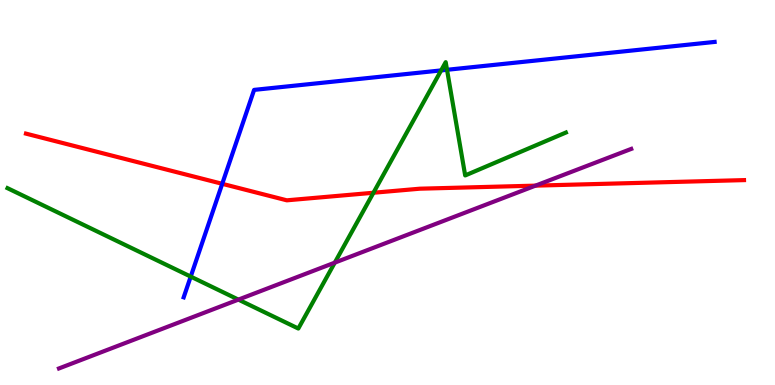[{'lines': ['blue', 'red'], 'intersections': [{'x': 2.87, 'y': 5.23}]}, {'lines': ['green', 'red'], 'intersections': [{'x': 4.82, 'y': 4.99}]}, {'lines': ['purple', 'red'], 'intersections': [{'x': 6.91, 'y': 5.18}]}, {'lines': ['blue', 'green'], 'intersections': [{'x': 2.46, 'y': 2.82}, {'x': 5.69, 'y': 8.17}, {'x': 5.77, 'y': 8.19}]}, {'lines': ['blue', 'purple'], 'intersections': []}, {'lines': ['green', 'purple'], 'intersections': [{'x': 3.08, 'y': 2.22}, {'x': 4.32, 'y': 3.18}]}]